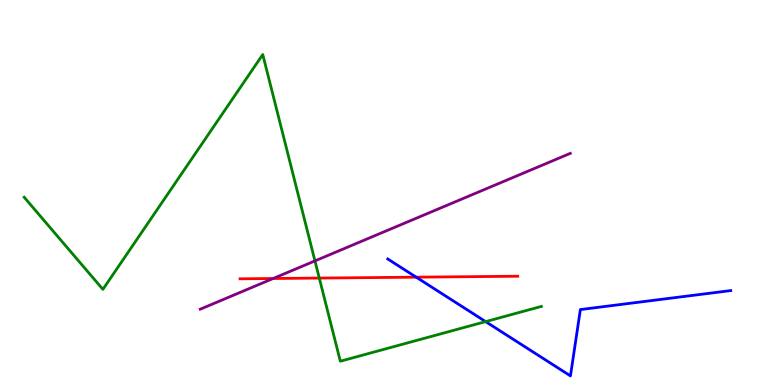[{'lines': ['blue', 'red'], 'intersections': [{'x': 5.37, 'y': 2.8}]}, {'lines': ['green', 'red'], 'intersections': [{'x': 4.12, 'y': 2.78}]}, {'lines': ['purple', 'red'], 'intersections': [{'x': 3.52, 'y': 2.77}]}, {'lines': ['blue', 'green'], 'intersections': [{'x': 6.27, 'y': 1.65}]}, {'lines': ['blue', 'purple'], 'intersections': []}, {'lines': ['green', 'purple'], 'intersections': [{'x': 4.06, 'y': 3.22}]}]